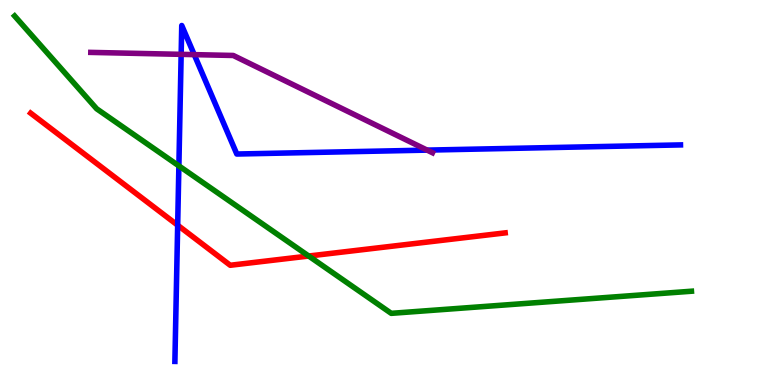[{'lines': ['blue', 'red'], 'intersections': [{'x': 2.29, 'y': 4.15}]}, {'lines': ['green', 'red'], 'intersections': [{'x': 3.98, 'y': 3.35}]}, {'lines': ['purple', 'red'], 'intersections': []}, {'lines': ['blue', 'green'], 'intersections': [{'x': 2.31, 'y': 5.69}]}, {'lines': ['blue', 'purple'], 'intersections': [{'x': 2.34, 'y': 8.59}, {'x': 2.51, 'y': 8.58}, {'x': 5.51, 'y': 6.1}]}, {'lines': ['green', 'purple'], 'intersections': []}]